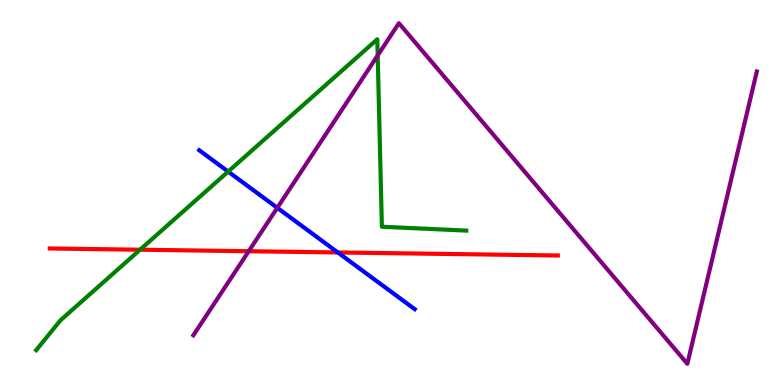[{'lines': ['blue', 'red'], 'intersections': [{'x': 4.36, 'y': 3.44}]}, {'lines': ['green', 'red'], 'intersections': [{'x': 1.81, 'y': 3.51}]}, {'lines': ['purple', 'red'], 'intersections': [{'x': 3.21, 'y': 3.47}]}, {'lines': ['blue', 'green'], 'intersections': [{'x': 2.94, 'y': 5.54}]}, {'lines': ['blue', 'purple'], 'intersections': [{'x': 3.58, 'y': 4.6}]}, {'lines': ['green', 'purple'], 'intersections': [{'x': 4.87, 'y': 8.56}]}]